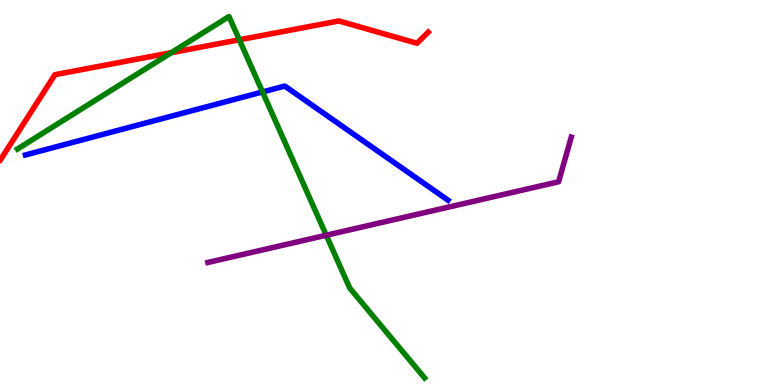[{'lines': ['blue', 'red'], 'intersections': []}, {'lines': ['green', 'red'], 'intersections': [{'x': 2.21, 'y': 8.63}, {'x': 3.09, 'y': 8.97}]}, {'lines': ['purple', 'red'], 'intersections': []}, {'lines': ['blue', 'green'], 'intersections': [{'x': 3.39, 'y': 7.61}]}, {'lines': ['blue', 'purple'], 'intersections': []}, {'lines': ['green', 'purple'], 'intersections': [{'x': 4.21, 'y': 3.89}]}]